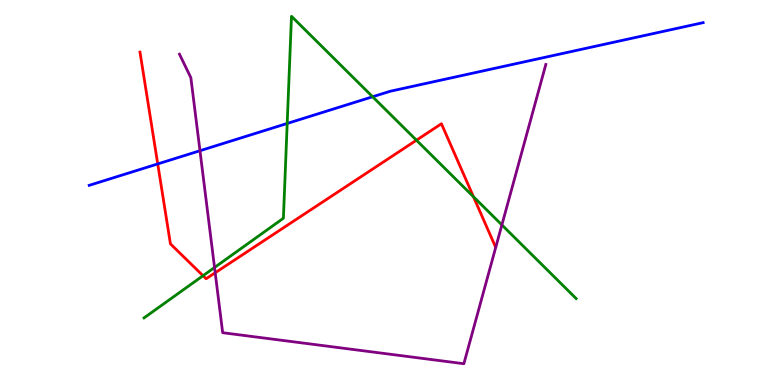[{'lines': ['blue', 'red'], 'intersections': [{'x': 2.04, 'y': 5.74}]}, {'lines': ['green', 'red'], 'intersections': [{'x': 2.62, 'y': 2.84}, {'x': 5.37, 'y': 6.36}, {'x': 6.11, 'y': 4.89}]}, {'lines': ['purple', 'red'], 'intersections': [{'x': 2.78, 'y': 2.92}]}, {'lines': ['blue', 'green'], 'intersections': [{'x': 3.71, 'y': 6.79}, {'x': 4.81, 'y': 7.49}]}, {'lines': ['blue', 'purple'], 'intersections': [{'x': 2.58, 'y': 6.09}]}, {'lines': ['green', 'purple'], 'intersections': [{'x': 2.77, 'y': 3.05}, {'x': 6.48, 'y': 4.16}]}]